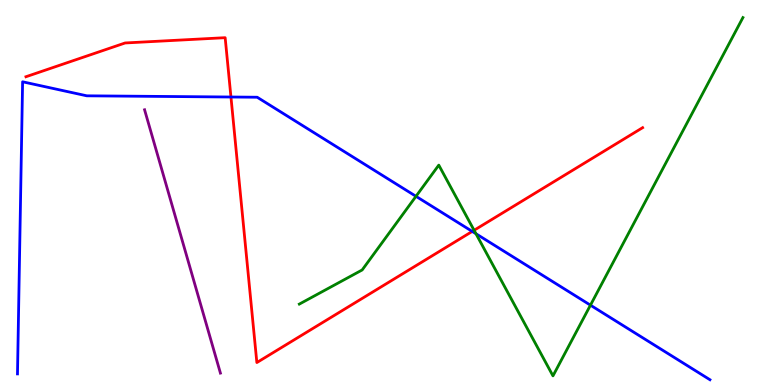[{'lines': ['blue', 'red'], 'intersections': [{'x': 2.98, 'y': 7.48}, {'x': 6.09, 'y': 3.99}]}, {'lines': ['green', 'red'], 'intersections': [{'x': 6.12, 'y': 4.02}]}, {'lines': ['purple', 'red'], 'intersections': []}, {'lines': ['blue', 'green'], 'intersections': [{'x': 5.37, 'y': 4.9}, {'x': 6.14, 'y': 3.93}, {'x': 7.62, 'y': 2.07}]}, {'lines': ['blue', 'purple'], 'intersections': []}, {'lines': ['green', 'purple'], 'intersections': []}]